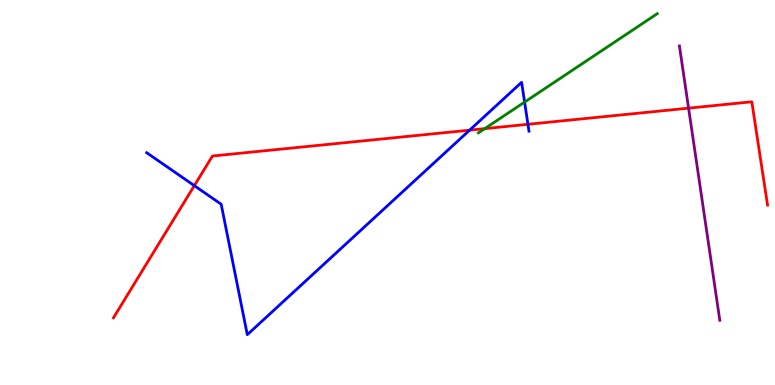[{'lines': ['blue', 'red'], 'intersections': [{'x': 2.51, 'y': 5.18}, {'x': 6.06, 'y': 6.62}, {'x': 6.81, 'y': 6.77}]}, {'lines': ['green', 'red'], 'intersections': [{'x': 6.25, 'y': 6.66}]}, {'lines': ['purple', 'red'], 'intersections': [{'x': 8.88, 'y': 7.19}]}, {'lines': ['blue', 'green'], 'intersections': [{'x': 6.77, 'y': 7.35}]}, {'lines': ['blue', 'purple'], 'intersections': []}, {'lines': ['green', 'purple'], 'intersections': []}]